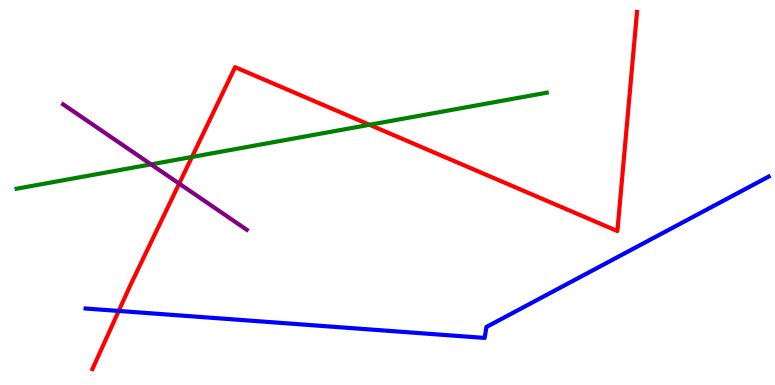[{'lines': ['blue', 'red'], 'intersections': [{'x': 1.53, 'y': 1.92}]}, {'lines': ['green', 'red'], 'intersections': [{'x': 2.48, 'y': 5.92}, {'x': 4.77, 'y': 6.76}]}, {'lines': ['purple', 'red'], 'intersections': [{'x': 2.31, 'y': 5.23}]}, {'lines': ['blue', 'green'], 'intersections': []}, {'lines': ['blue', 'purple'], 'intersections': []}, {'lines': ['green', 'purple'], 'intersections': [{'x': 1.95, 'y': 5.73}]}]